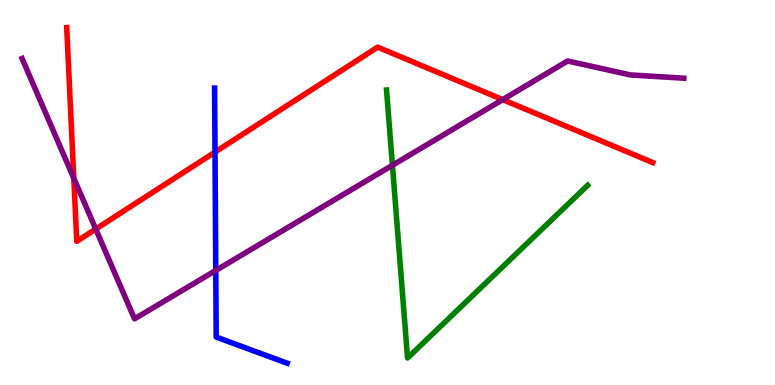[{'lines': ['blue', 'red'], 'intersections': [{'x': 2.77, 'y': 6.05}]}, {'lines': ['green', 'red'], 'intersections': []}, {'lines': ['purple', 'red'], 'intersections': [{'x': 0.952, 'y': 5.37}, {'x': 1.24, 'y': 4.05}, {'x': 6.49, 'y': 7.41}]}, {'lines': ['blue', 'green'], 'intersections': []}, {'lines': ['blue', 'purple'], 'intersections': [{'x': 2.78, 'y': 2.98}]}, {'lines': ['green', 'purple'], 'intersections': [{'x': 5.06, 'y': 5.71}]}]